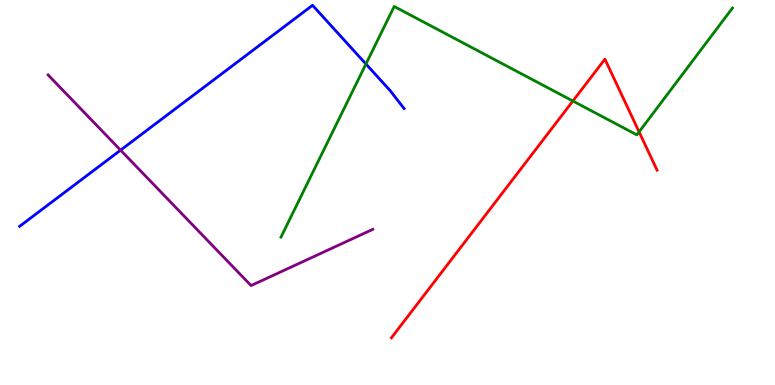[{'lines': ['blue', 'red'], 'intersections': []}, {'lines': ['green', 'red'], 'intersections': [{'x': 7.39, 'y': 7.38}, {'x': 8.25, 'y': 6.57}]}, {'lines': ['purple', 'red'], 'intersections': []}, {'lines': ['blue', 'green'], 'intersections': [{'x': 4.72, 'y': 8.34}]}, {'lines': ['blue', 'purple'], 'intersections': [{'x': 1.56, 'y': 6.1}]}, {'lines': ['green', 'purple'], 'intersections': []}]